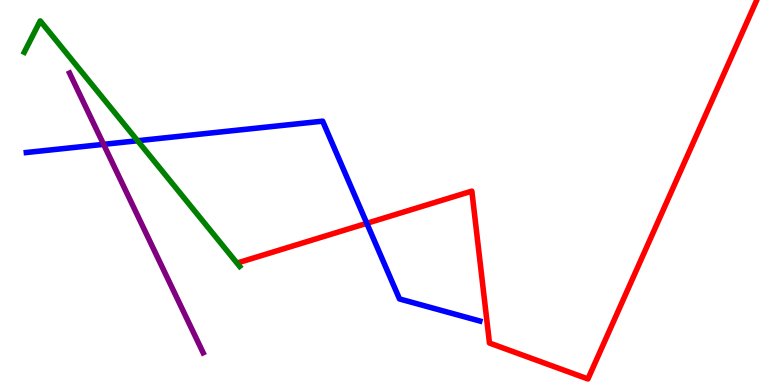[{'lines': ['blue', 'red'], 'intersections': [{'x': 4.73, 'y': 4.2}]}, {'lines': ['green', 'red'], 'intersections': []}, {'lines': ['purple', 'red'], 'intersections': []}, {'lines': ['blue', 'green'], 'intersections': [{'x': 1.78, 'y': 6.34}]}, {'lines': ['blue', 'purple'], 'intersections': [{'x': 1.34, 'y': 6.25}]}, {'lines': ['green', 'purple'], 'intersections': []}]